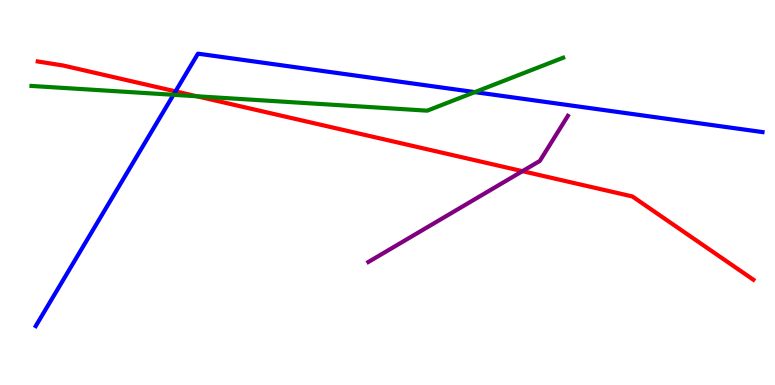[{'lines': ['blue', 'red'], 'intersections': [{'x': 2.26, 'y': 7.63}]}, {'lines': ['green', 'red'], 'intersections': [{'x': 2.54, 'y': 7.5}]}, {'lines': ['purple', 'red'], 'intersections': [{'x': 6.74, 'y': 5.55}]}, {'lines': ['blue', 'green'], 'intersections': [{'x': 2.24, 'y': 7.54}, {'x': 6.13, 'y': 7.61}]}, {'lines': ['blue', 'purple'], 'intersections': []}, {'lines': ['green', 'purple'], 'intersections': []}]